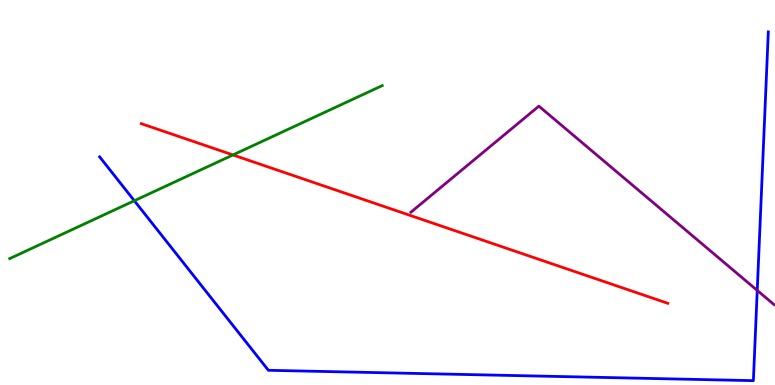[{'lines': ['blue', 'red'], 'intersections': []}, {'lines': ['green', 'red'], 'intersections': [{'x': 3.01, 'y': 5.98}]}, {'lines': ['purple', 'red'], 'intersections': []}, {'lines': ['blue', 'green'], 'intersections': [{'x': 1.73, 'y': 4.79}]}, {'lines': ['blue', 'purple'], 'intersections': [{'x': 9.77, 'y': 2.46}]}, {'lines': ['green', 'purple'], 'intersections': []}]